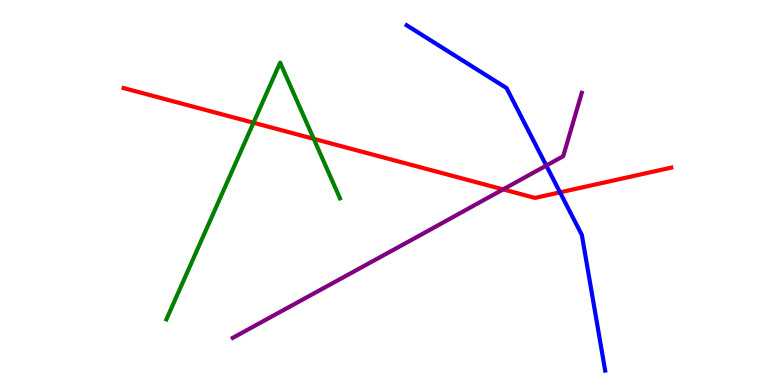[{'lines': ['blue', 'red'], 'intersections': [{'x': 7.23, 'y': 5.0}]}, {'lines': ['green', 'red'], 'intersections': [{'x': 3.27, 'y': 6.81}, {'x': 4.05, 'y': 6.39}]}, {'lines': ['purple', 'red'], 'intersections': [{'x': 6.49, 'y': 5.08}]}, {'lines': ['blue', 'green'], 'intersections': []}, {'lines': ['blue', 'purple'], 'intersections': [{'x': 7.05, 'y': 5.7}]}, {'lines': ['green', 'purple'], 'intersections': []}]